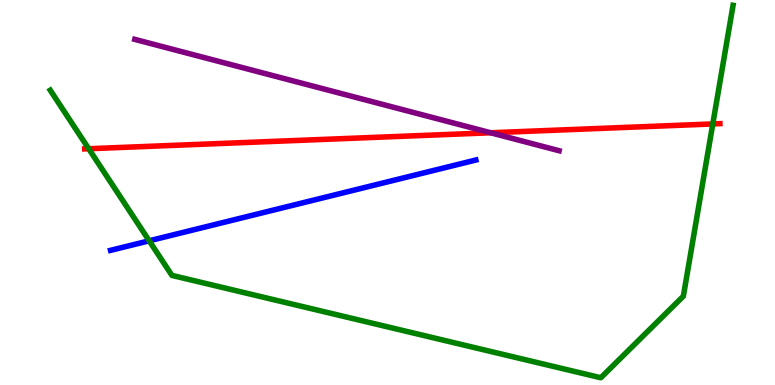[{'lines': ['blue', 'red'], 'intersections': []}, {'lines': ['green', 'red'], 'intersections': [{'x': 1.14, 'y': 6.14}, {'x': 9.2, 'y': 6.78}]}, {'lines': ['purple', 'red'], 'intersections': [{'x': 6.33, 'y': 6.55}]}, {'lines': ['blue', 'green'], 'intersections': [{'x': 1.93, 'y': 3.75}]}, {'lines': ['blue', 'purple'], 'intersections': []}, {'lines': ['green', 'purple'], 'intersections': []}]